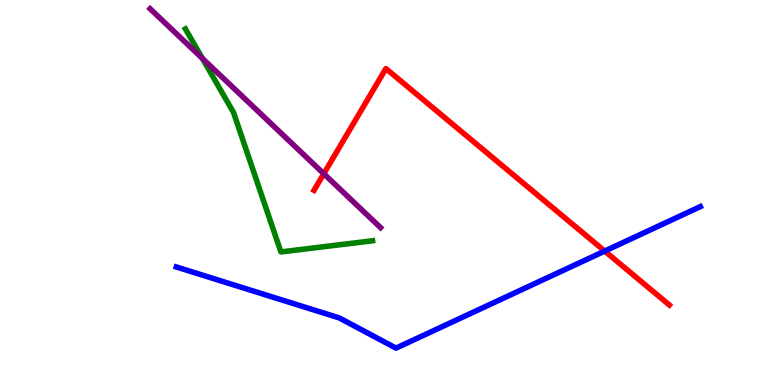[{'lines': ['blue', 'red'], 'intersections': [{'x': 7.8, 'y': 3.48}]}, {'lines': ['green', 'red'], 'intersections': []}, {'lines': ['purple', 'red'], 'intersections': [{'x': 4.18, 'y': 5.49}]}, {'lines': ['blue', 'green'], 'intersections': []}, {'lines': ['blue', 'purple'], 'intersections': []}, {'lines': ['green', 'purple'], 'intersections': [{'x': 2.61, 'y': 8.48}]}]